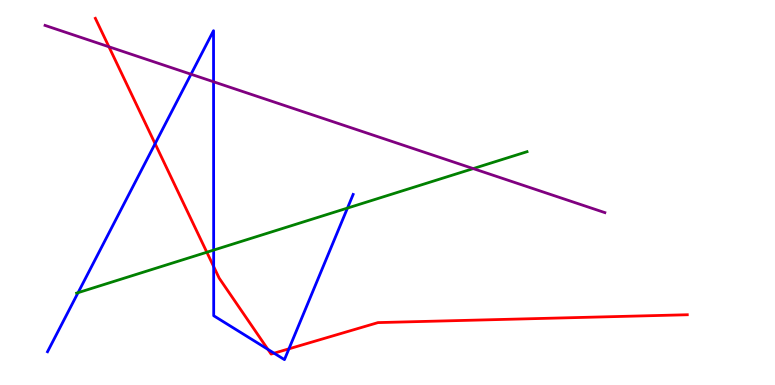[{'lines': ['blue', 'red'], 'intersections': [{'x': 2.0, 'y': 6.27}, {'x': 2.76, 'y': 3.08}, {'x': 3.46, 'y': 0.926}, {'x': 3.54, 'y': 0.826}, {'x': 3.73, 'y': 0.94}]}, {'lines': ['green', 'red'], 'intersections': [{'x': 2.67, 'y': 3.45}]}, {'lines': ['purple', 'red'], 'intersections': [{'x': 1.41, 'y': 8.78}]}, {'lines': ['blue', 'green'], 'intersections': [{'x': 1.01, 'y': 2.4}, {'x': 2.76, 'y': 3.5}, {'x': 4.48, 'y': 4.6}]}, {'lines': ['blue', 'purple'], 'intersections': [{'x': 2.46, 'y': 8.07}, {'x': 2.76, 'y': 7.88}]}, {'lines': ['green', 'purple'], 'intersections': [{'x': 6.11, 'y': 5.62}]}]